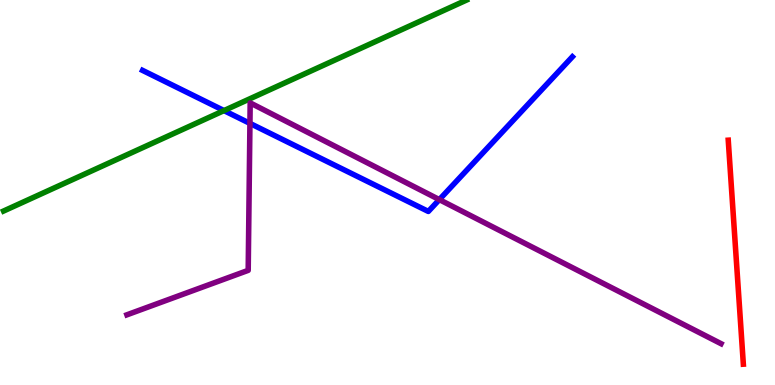[{'lines': ['blue', 'red'], 'intersections': []}, {'lines': ['green', 'red'], 'intersections': []}, {'lines': ['purple', 'red'], 'intersections': []}, {'lines': ['blue', 'green'], 'intersections': [{'x': 2.89, 'y': 7.13}]}, {'lines': ['blue', 'purple'], 'intersections': [{'x': 3.22, 'y': 6.8}, {'x': 5.67, 'y': 4.82}]}, {'lines': ['green', 'purple'], 'intersections': []}]